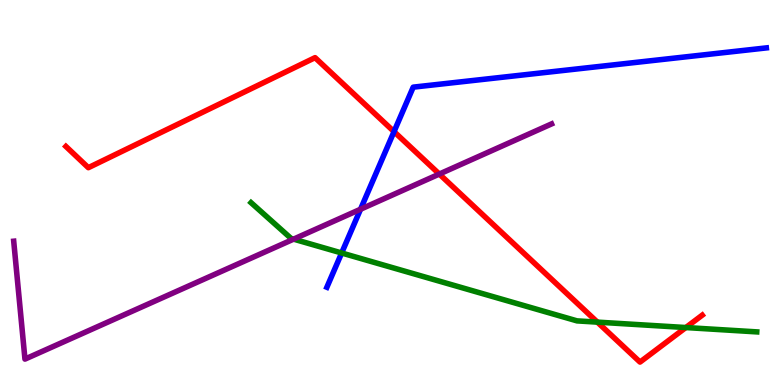[{'lines': ['blue', 'red'], 'intersections': [{'x': 5.08, 'y': 6.58}]}, {'lines': ['green', 'red'], 'intersections': [{'x': 7.71, 'y': 1.63}, {'x': 8.85, 'y': 1.49}]}, {'lines': ['purple', 'red'], 'intersections': [{'x': 5.67, 'y': 5.48}]}, {'lines': ['blue', 'green'], 'intersections': [{'x': 4.41, 'y': 3.43}]}, {'lines': ['blue', 'purple'], 'intersections': [{'x': 4.65, 'y': 4.57}]}, {'lines': ['green', 'purple'], 'intersections': [{'x': 3.79, 'y': 3.79}]}]